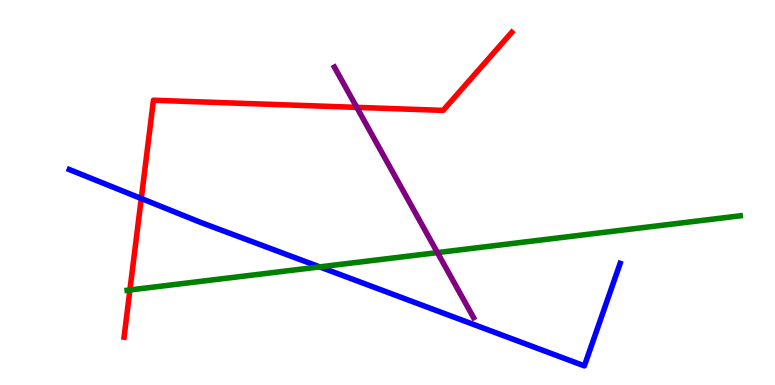[{'lines': ['blue', 'red'], 'intersections': [{'x': 1.82, 'y': 4.84}]}, {'lines': ['green', 'red'], 'intersections': [{'x': 1.68, 'y': 2.47}]}, {'lines': ['purple', 'red'], 'intersections': [{'x': 4.6, 'y': 7.21}]}, {'lines': ['blue', 'green'], 'intersections': [{'x': 4.13, 'y': 3.07}]}, {'lines': ['blue', 'purple'], 'intersections': []}, {'lines': ['green', 'purple'], 'intersections': [{'x': 5.64, 'y': 3.44}]}]